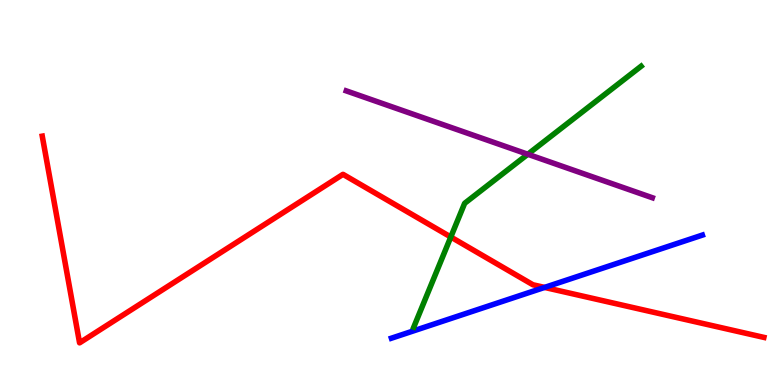[{'lines': ['blue', 'red'], 'intersections': [{'x': 7.03, 'y': 2.53}]}, {'lines': ['green', 'red'], 'intersections': [{'x': 5.82, 'y': 3.84}]}, {'lines': ['purple', 'red'], 'intersections': []}, {'lines': ['blue', 'green'], 'intersections': []}, {'lines': ['blue', 'purple'], 'intersections': []}, {'lines': ['green', 'purple'], 'intersections': [{'x': 6.81, 'y': 5.99}]}]